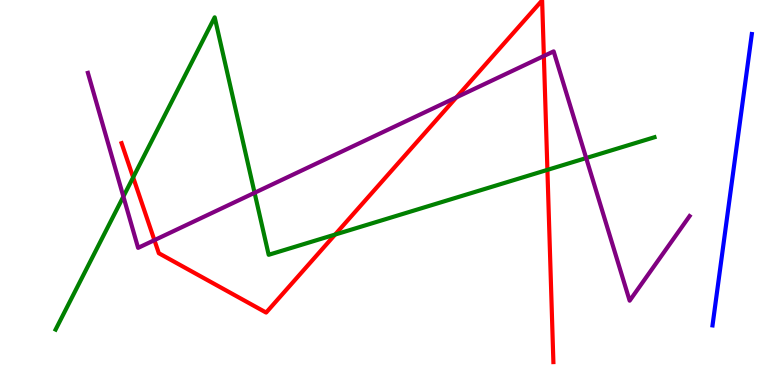[{'lines': ['blue', 'red'], 'intersections': []}, {'lines': ['green', 'red'], 'intersections': [{'x': 1.72, 'y': 5.39}, {'x': 4.32, 'y': 3.91}, {'x': 7.06, 'y': 5.59}]}, {'lines': ['purple', 'red'], 'intersections': [{'x': 1.99, 'y': 3.76}, {'x': 5.89, 'y': 7.47}, {'x': 7.02, 'y': 8.55}]}, {'lines': ['blue', 'green'], 'intersections': []}, {'lines': ['blue', 'purple'], 'intersections': []}, {'lines': ['green', 'purple'], 'intersections': [{'x': 1.59, 'y': 4.9}, {'x': 3.28, 'y': 4.99}, {'x': 7.56, 'y': 5.89}]}]